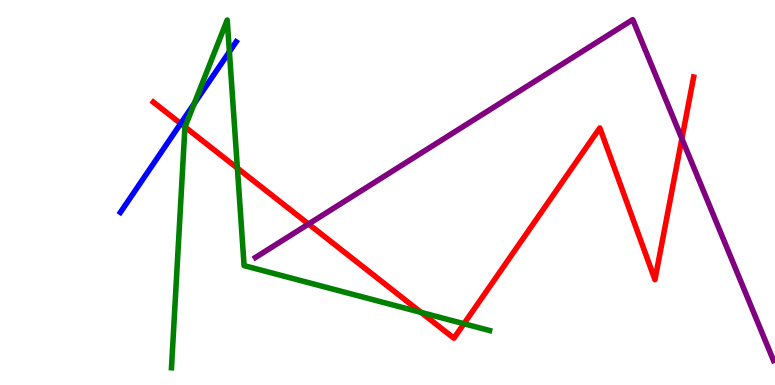[{'lines': ['blue', 'red'], 'intersections': [{'x': 2.33, 'y': 6.79}]}, {'lines': ['green', 'red'], 'intersections': [{'x': 2.39, 'y': 6.7}, {'x': 3.06, 'y': 5.63}, {'x': 5.43, 'y': 1.89}, {'x': 5.99, 'y': 1.59}]}, {'lines': ['purple', 'red'], 'intersections': [{'x': 3.98, 'y': 4.18}, {'x': 8.8, 'y': 6.4}]}, {'lines': ['blue', 'green'], 'intersections': [{'x': 2.51, 'y': 7.31}, {'x': 2.96, 'y': 8.66}]}, {'lines': ['blue', 'purple'], 'intersections': []}, {'lines': ['green', 'purple'], 'intersections': []}]